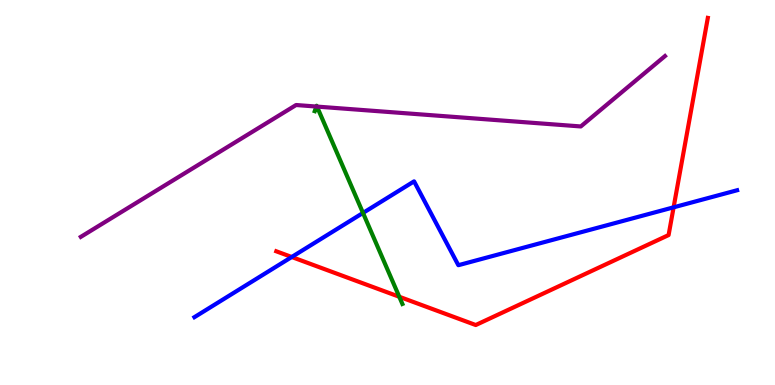[{'lines': ['blue', 'red'], 'intersections': [{'x': 3.76, 'y': 3.32}, {'x': 8.69, 'y': 4.61}]}, {'lines': ['green', 'red'], 'intersections': [{'x': 5.15, 'y': 2.29}]}, {'lines': ['purple', 'red'], 'intersections': []}, {'lines': ['blue', 'green'], 'intersections': [{'x': 4.68, 'y': 4.47}]}, {'lines': ['blue', 'purple'], 'intersections': []}, {'lines': ['green', 'purple'], 'intersections': [{'x': 4.08, 'y': 7.23}, {'x': 4.09, 'y': 7.23}]}]